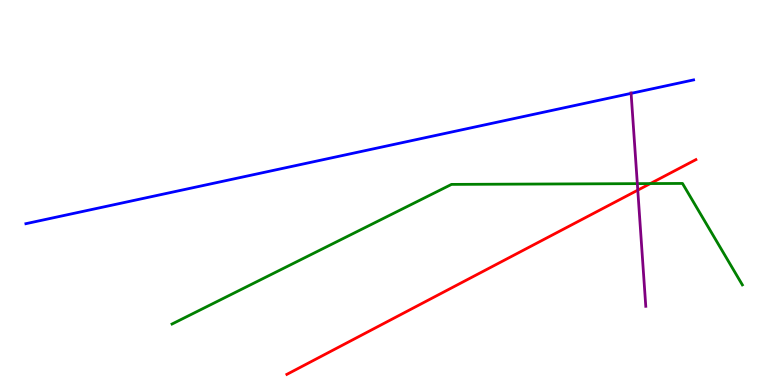[{'lines': ['blue', 'red'], 'intersections': []}, {'lines': ['green', 'red'], 'intersections': [{'x': 8.39, 'y': 5.23}]}, {'lines': ['purple', 'red'], 'intersections': [{'x': 8.23, 'y': 5.06}]}, {'lines': ['blue', 'green'], 'intersections': []}, {'lines': ['blue', 'purple'], 'intersections': [{'x': 8.14, 'y': 7.57}]}, {'lines': ['green', 'purple'], 'intersections': [{'x': 8.22, 'y': 5.23}]}]